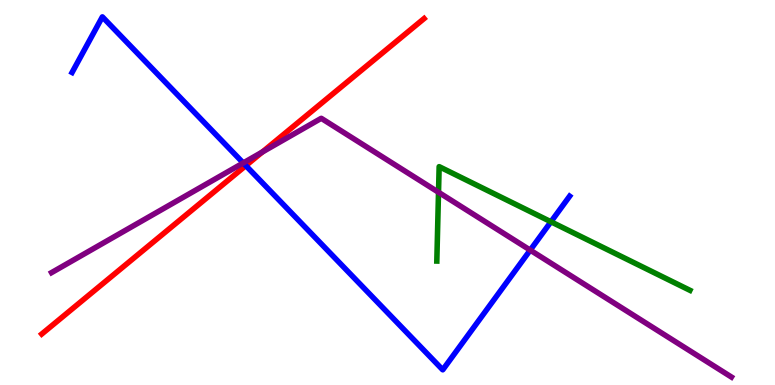[{'lines': ['blue', 'red'], 'intersections': [{'x': 3.17, 'y': 5.7}]}, {'lines': ['green', 'red'], 'intersections': []}, {'lines': ['purple', 'red'], 'intersections': [{'x': 3.39, 'y': 6.05}]}, {'lines': ['blue', 'green'], 'intersections': [{'x': 7.11, 'y': 4.24}]}, {'lines': ['blue', 'purple'], 'intersections': [{'x': 3.14, 'y': 5.77}, {'x': 6.84, 'y': 3.5}]}, {'lines': ['green', 'purple'], 'intersections': [{'x': 5.66, 'y': 5.01}]}]